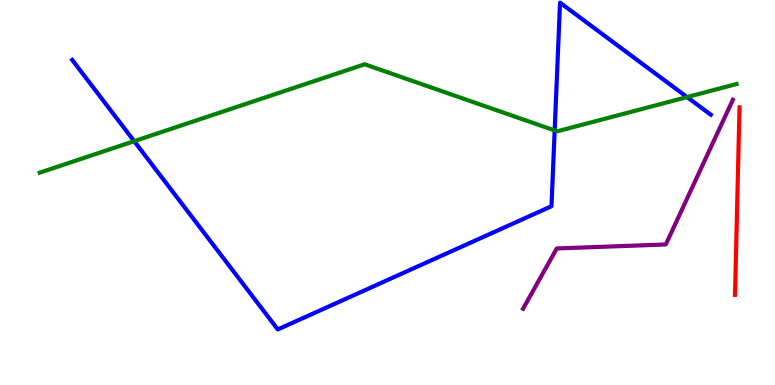[{'lines': ['blue', 'red'], 'intersections': []}, {'lines': ['green', 'red'], 'intersections': []}, {'lines': ['purple', 'red'], 'intersections': []}, {'lines': ['blue', 'green'], 'intersections': [{'x': 1.73, 'y': 6.33}, {'x': 7.16, 'y': 6.61}, {'x': 8.87, 'y': 7.48}]}, {'lines': ['blue', 'purple'], 'intersections': []}, {'lines': ['green', 'purple'], 'intersections': []}]